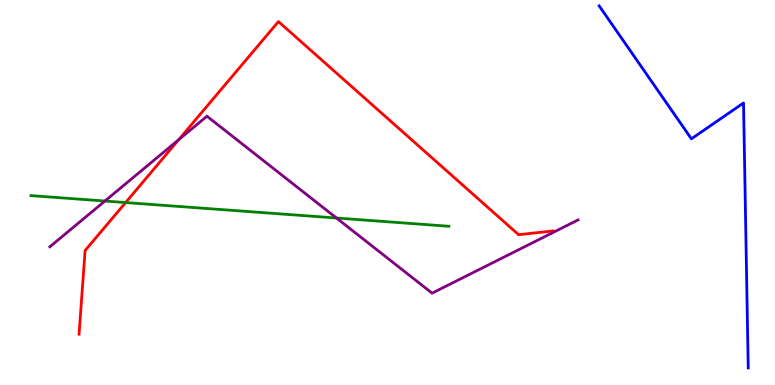[{'lines': ['blue', 'red'], 'intersections': []}, {'lines': ['green', 'red'], 'intersections': [{'x': 1.62, 'y': 4.74}]}, {'lines': ['purple', 'red'], 'intersections': [{'x': 2.31, 'y': 6.37}]}, {'lines': ['blue', 'green'], 'intersections': []}, {'lines': ['blue', 'purple'], 'intersections': []}, {'lines': ['green', 'purple'], 'intersections': [{'x': 1.35, 'y': 4.78}, {'x': 4.34, 'y': 4.34}]}]